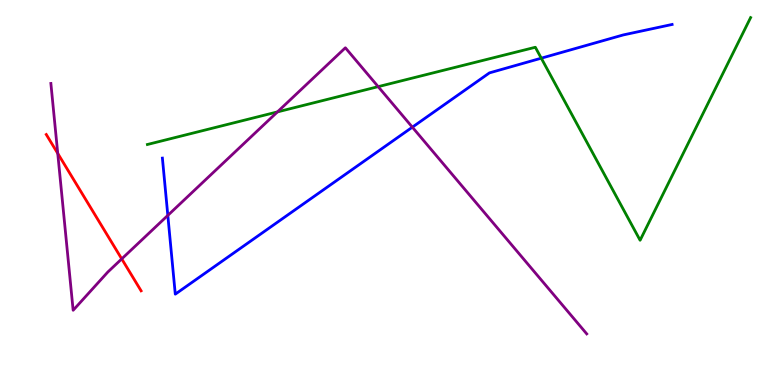[{'lines': ['blue', 'red'], 'intersections': []}, {'lines': ['green', 'red'], 'intersections': []}, {'lines': ['purple', 'red'], 'intersections': [{'x': 0.745, 'y': 6.02}, {'x': 1.57, 'y': 3.28}]}, {'lines': ['blue', 'green'], 'intersections': [{'x': 6.98, 'y': 8.49}]}, {'lines': ['blue', 'purple'], 'intersections': [{'x': 2.17, 'y': 4.41}, {'x': 5.32, 'y': 6.7}]}, {'lines': ['green', 'purple'], 'intersections': [{'x': 3.58, 'y': 7.09}, {'x': 4.88, 'y': 7.75}]}]